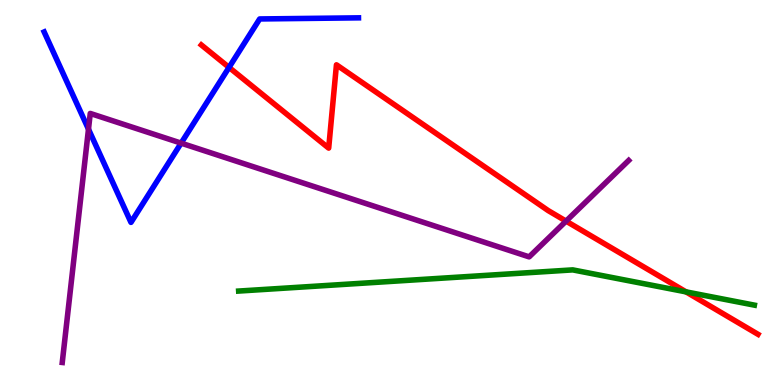[{'lines': ['blue', 'red'], 'intersections': [{'x': 2.96, 'y': 8.25}]}, {'lines': ['green', 'red'], 'intersections': [{'x': 8.85, 'y': 2.42}]}, {'lines': ['purple', 'red'], 'intersections': [{'x': 7.3, 'y': 4.26}]}, {'lines': ['blue', 'green'], 'intersections': []}, {'lines': ['blue', 'purple'], 'intersections': [{'x': 1.14, 'y': 6.64}, {'x': 2.34, 'y': 6.28}]}, {'lines': ['green', 'purple'], 'intersections': []}]